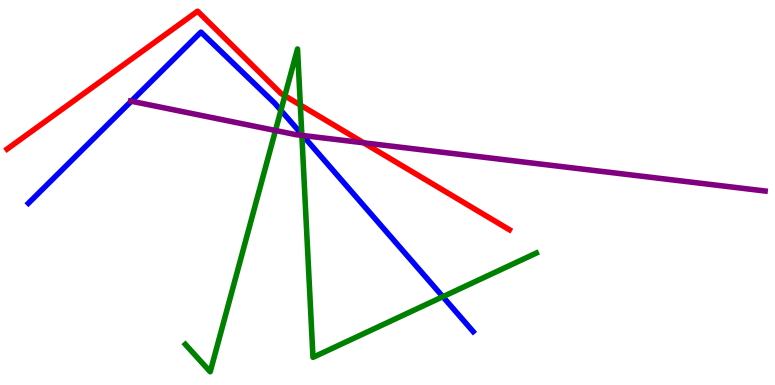[{'lines': ['blue', 'red'], 'intersections': []}, {'lines': ['green', 'red'], 'intersections': [{'x': 3.68, 'y': 7.51}, {'x': 3.88, 'y': 7.27}]}, {'lines': ['purple', 'red'], 'intersections': [{'x': 4.69, 'y': 6.29}]}, {'lines': ['blue', 'green'], 'intersections': [{'x': 3.62, 'y': 7.13}, {'x': 3.89, 'y': 6.51}, {'x': 5.71, 'y': 2.29}]}, {'lines': ['blue', 'purple'], 'intersections': [{'x': 1.69, 'y': 7.37}, {'x': 3.91, 'y': 6.48}]}, {'lines': ['green', 'purple'], 'intersections': [{'x': 3.55, 'y': 6.61}, {'x': 3.89, 'y': 6.48}]}]